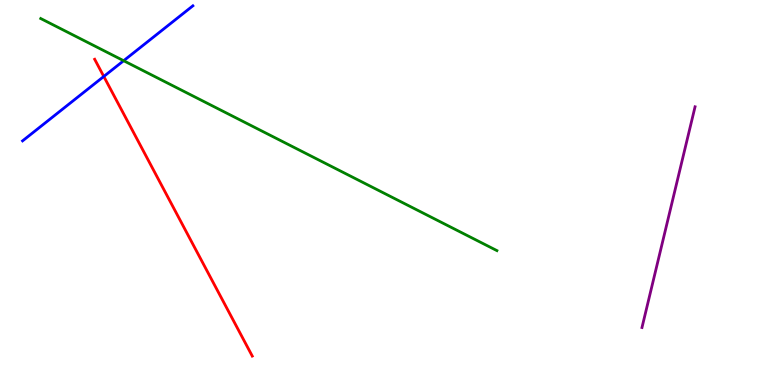[{'lines': ['blue', 'red'], 'intersections': [{'x': 1.34, 'y': 8.01}]}, {'lines': ['green', 'red'], 'intersections': []}, {'lines': ['purple', 'red'], 'intersections': []}, {'lines': ['blue', 'green'], 'intersections': [{'x': 1.6, 'y': 8.42}]}, {'lines': ['blue', 'purple'], 'intersections': []}, {'lines': ['green', 'purple'], 'intersections': []}]